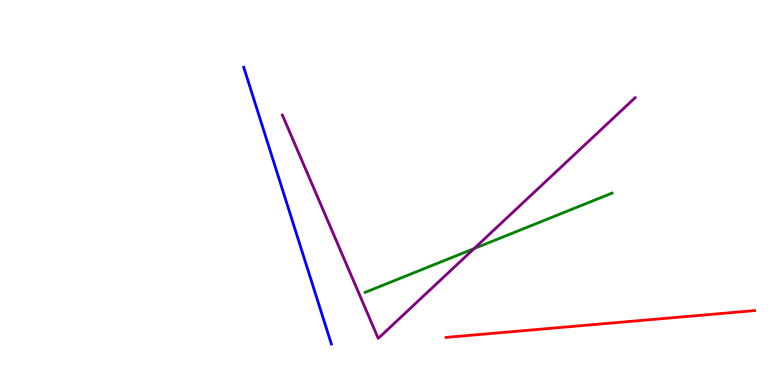[{'lines': ['blue', 'red'], 'intersections': []}, {'lines': ['green', 'red'], 'intersections': []}, {'lines': ['purple', 'red'], 'intersections': []}, {'lines': ['blue', 'green'], 'intersections': []}, {'lines': ['blue', 'purple'], 'intersections': []}, {'lines': ['green', 'purple'], 'intersections': [{'x': 6.12, 'y': 3.54}]}]